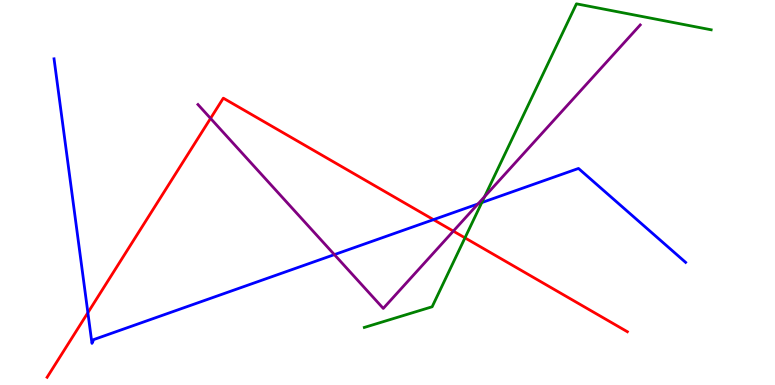[{'lines': ['blue', 'red'], 'intersections': [{'x': 1.13, 'y': 1.88}, {'x': 5.59, 'y': 4.29}]}, {'lines': ['green', 'red'], 'intersections': [{'x': 6.0, 'y': 3.82}]}, {'lines': ['purple', 'red'], 'intersections': [{'x': 2.72, 'y': 6.92}, {'x': 5.85, 'y': 4.0}]}, {'lines': ['blue', 'green'], 'intersections': [{'x': 6.22, 'y': 4.74}]}, {'lines': ['blue', 'purple'], 'intersections': [{'x': 4.31, 'y': 3.39}, {'x': 6.17, 'y': 4.7}]}, {'lines': ['green', 'purple'], 'intersections': [{'x': 6.25, 'y': 4.89}]}]